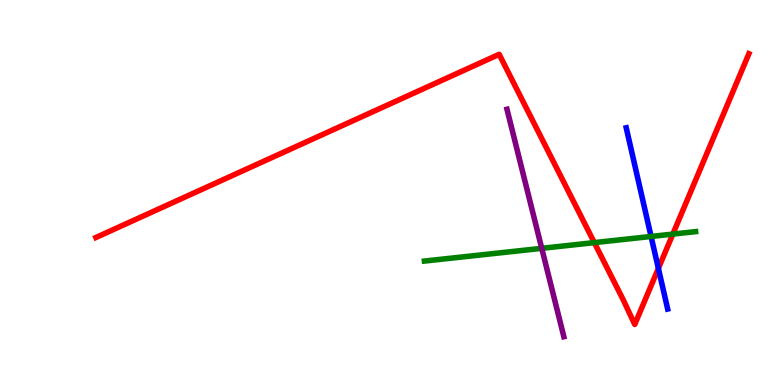[{'lines': ['blue', 'red'], 'intersections': [{'x': 8.5, 'y': 3.03}]}, {'lines': ['green', 'red'], 'intersections': [{'x': 7.67, 'y': 3.7}, {'x': 8.68, 'y': 3.92}]}, {'lines': ['purple', 'red'], 'intersections': []}, {'lines': ['blue', 'green'], 'intersections': [{'x': 8.4, 'y': 3.86}]}, {'lines': ['blue', 'purple'], 'intersections': []}, {'lines': ['green', 'purple'], 'intersections': [{'x': 6.99, 'y': 3.55}]}]